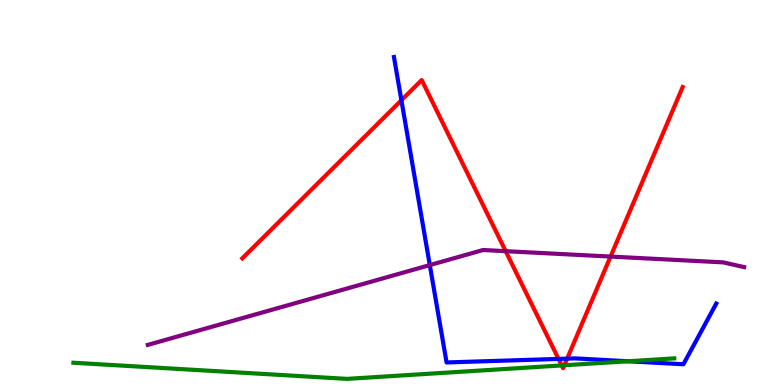[{'lines': ['blue', 'red'], 'intersections': [{'x': 5.18, 'y': 7.4}, {'x': 7.21, 'y': 0.678}, {'x': 7.32, 'y': 0.685}]}, {'lines': ['green', 'red'], 'intersections': [{'x': 7.25, 'y': 0.508}, {'x': 7.28, 'y': 0.513}]}, {'lines': ['purple', 'red'], 'intersections': [{'x': 6.52, 'y': 3.48}, {'x': 7.88, 'y': 3.34}]}, {'lines': ['blue', 'green'], 'intersections': [{'x': 8.1, 'y': 0.616}]}, {'lines': ['blue', 'purple'], 'intersections': [{'x': 5.55, 'y': 3.11}]}, {'lines': ['green', 'purple'], 'intersections': []}]